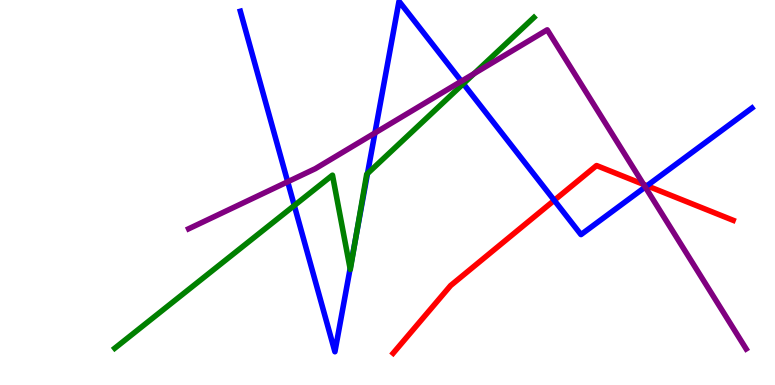[{'lines': ['blue', 'red'], 'intersections': [{'x': 7.15, 'y': 4.8}, {'x': 8.35, 'y': 5.18}]}, {'lines': ['green', 'red'], 'intersections': []}, {'lines': ['purple', 'red'], 'intersections': [{'x': 8.3, 'y': 5.21}]}, {'lines': ['blue', 'green'], 'intersections': [{'x': 3.8, 'y': 4.66}, {'x': 4.52, 'y': 3.02}, {'x': 4.59, 'y': 3.82}, {'x': 4.74, 'y': 5.49}, {'x': 5.98, 'y': 7.83}]}, {'lines': ['blue', 'purple'], 'intersections': [{'x': 3.71, 'y': 5.28}, {'x': 4.84, 'y': 6.55}, {'x': 5.95, 'y': 7.89}, {'x': 8.33, 'y': 5.14}]}, {'lines': ['green', 'purple'], 'intersections': [{'x': 6.12, 'y': 8.09}]}]